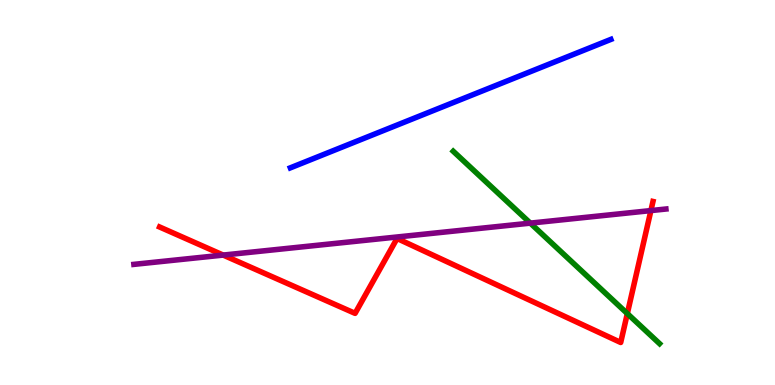[{'lines': ['blue', 'red'], 'intersections': []}, {'lines': ['green', 'red'], 'intersections': [{'x': 8.09, 'y': 1.86}]}, {'lines': ['purple', 'red'], 'intersections': [{'x': 2.88, 'y': 3.37}, {'x': 8.4, 'y': 4.53}]}, {'lines': ['blue', 'green'], 'intersections': []}, {'lines': ['blue', 'purple'], 'intersections': []}, {'lines': ['green', 'purple'], 'intersections': [{'x': 6.84, 'y': 4.2}]}]